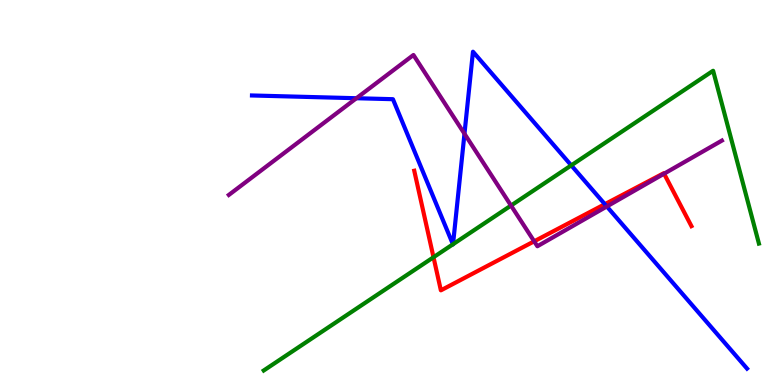[{'lines': ['blue', 'red'], 'intersections': [{'x': 7.8, 'y': 4.7}]}, {'lines': ['green', 'red'], 'intersections': [{'x': 5.59, 'y': 3.32}]}, {'lines': ['purple', 'red'], 'intersections': [{'x': 6.89, 'y': 3.73}, {'x': 8.57, 'y': 5.49}]}, {'lines': ['blue', 'green'], 'intersections': [{'x': 5.84, 'y': 3.65}, {'x': 5.85, 'y': 3.66}, {'x': 7.37, 'y': 5.7}]}, {'lines': ['blue', 'purple'], 'intersections': [{'x': 4.6, 'y': 7.45}, {'x': 5.99, 'y': 6.53}, {'x': 7.83, 'y': 4.64}]}, {'lines': ['green', 'purple'], 'intersections': [{'x': 6.59, 'y': 4.66}]}]